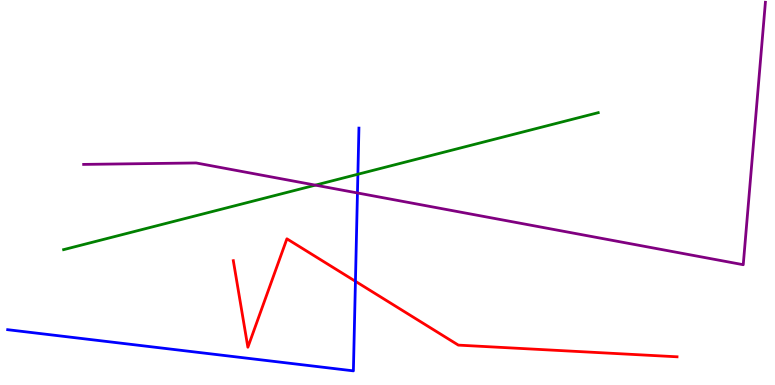[{'lines': ['blue', 'red'], 'intersections': [{'x': 4.59, 'y': 2.69}]}, {'lines': ['green', 'red'], 'intersections': []}, {'lines': ['purple', 'red'], 'intersections': []}, {'lines': ['blue', 'green'], 'intersections': [{'x': 4.62, 'y': 5.47}]}, {'lines': ['blue', 'purple'], 'intersections': [{'x': 4.61, 'y': 4.99}]}, {'lines': ['green', 'purple'], 'intersections': [{'x': 4.07, 'y': 5.19}]}]